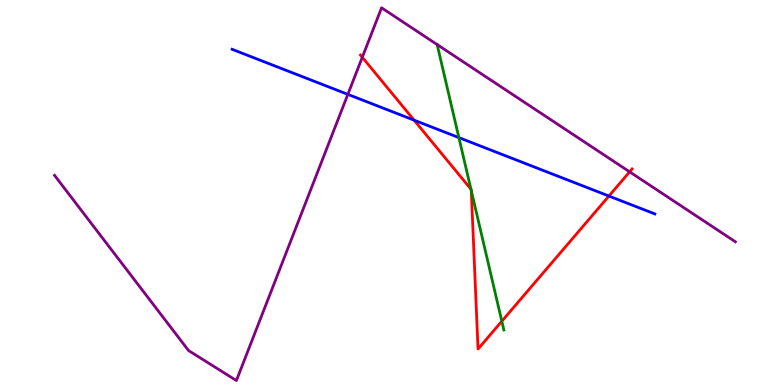[{'lines': ['blue', 'red'], 'intersections': [{'x': 5.34, 'y': 6.88}, {'x': 7.86, 'y': 4.91}]}, {'lines': ['green', 'red'], 'intersections': [{'x': 6.08, 'y': 5.09}, {'x': 6.08, 'y': 5.05}, {'x': 6.48, 'y': 1.66}]}, {'lines': ['purple', 'red'], 'intersections': [{'x': 4.67, 'y': 8.51}, {'x': 8.12, 'y': 5.54}]}, {'lines': ['blue', 'green'], 'intersections': [{'x': 5.92, 'y': 6.43}]}, {'lines': ['blue', 'purple'], 'intersections': [{'x': 4.49, 'y': 7.55}]}, {'lines': ['green', 'purple'], 'intersections': []}]